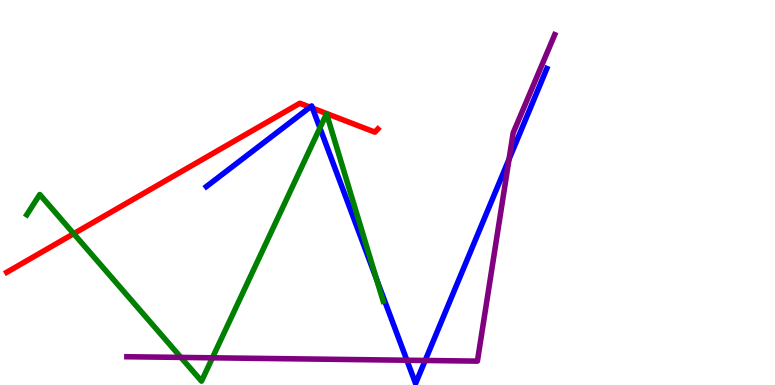[{'lines': ['blue', 'red'], 'intersections': [{'x': 4.0, 'y': 7.22}, {'x': 4.03, 'y': 7.19}]}, {'lines': ['green', 'red'], 'intersections': [{'x': 0.951, 'y': 3.93}]}, {'lines': ['purple', 'red'], 'intersections': []}, {'lines': ['blue', 'green'], 'intersections': [{'x': 4.13, 'y': 6.68}, {'x': 4.86, 'y': 2.75}]}, {'lines': ['blue', 'purple'], 'intersections': [{'x': 5.25, 'y': 0.643}, {'x': 5.49, 'y': 0.637}, {'x': 6.57, 'y': 5.87}]}, {'lines': ['green', 'purple'], 'intersections': [{'x': 2.33, 'y': 0.717}, {'x': 2.74, 'y': 0.706}]}]